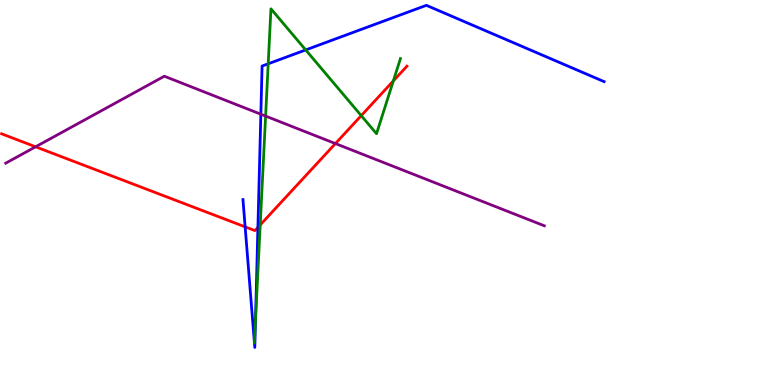[{'lines': ['blue', 'red'], 'intersections': [{'x': 3.16, 'y': 4.11}, {'x': 3.33, 'y': 4.09}]}, {'lines': ['green', 'red'], 'intersections': [{'x': 3.36, 'y': 4.16}, {'x': 4.66, 'y': 7.0}, {'x': 5.08, 'y': 7.9}]}, {'lines': ['purple', 'red'], 'intersections': [{'x': 0.459, 'y': 6.19}, {'x': 4.33, 'y': 6.27}]}, {'lines': ['blue', 'green'], 'intersections': [{'x': 3.28, 'y': 1.11}, {'x': 3.3, 'y': 1.71}, {'x': 3.46, 'y': 8.34}, {'x': 3.94, 'y': 8.7}]}, {'lines': ['blue', 'purple'], 'intersections': [{'x': 3.37, 'y': 7.03}]}, {'lines': ['green', 'purple'], 'intersections': [{'x': 3.43, 'y': 6.98}]}]